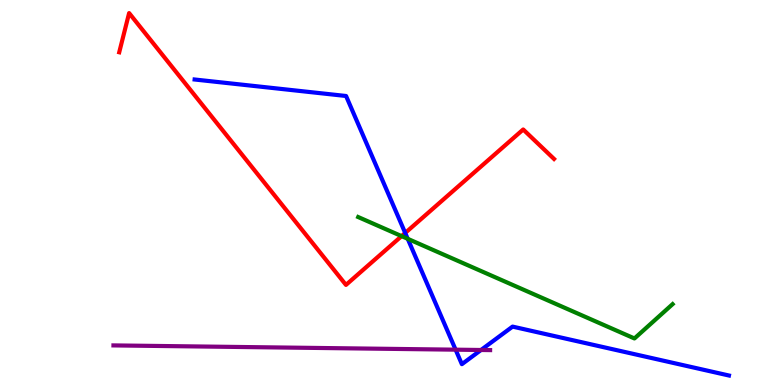[{'lines': ['blue', 'red'], 'intersections': [{'x': 5.23, 'y': 3.95}]}, {'lines': ['green', 'red'], 'intersections': [{'x': 5.18, 'y': 3.87}]}, {'lines': ['purple', 'red'], 'intersections': []}, {'lines': ['blue', 'green'], 'intersections': [{'x': 5.26, 'y': 3.8}]}, {'lines': ['blue', 'purple'], 'intersections': [{'x': 5.88, 'y': 0.917}, {'x': 6.21, 'y': 0.909}]}, {'lines': ['green', 'purple'], 'intersections': []}]